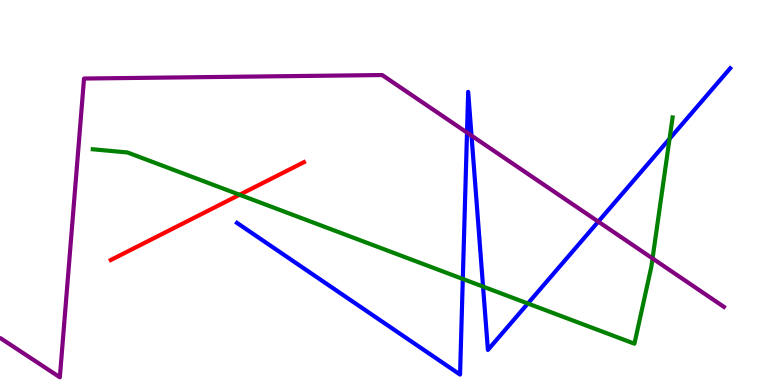[{'lines': ['blue', 'red'], 'intersections': []}, {'lines': ['green', 'red'], 'intersections': [{'x': 3.09, 'y': 4.94}]}, {'lines': ['purple', 'red'], 'intersections': []}, {'lines': ['blue', 'green'], 'intersections': [{'x': 5.97, 'y': 2.75}, {'x': 6.23, 'y': 2.56}, {'x': 6.81, 'y': 2.12}, {'x': 8.64, 'y': 6.4}]}, {'lines': ['blue', 'purple'], 'intersections': [{'x': 6.03, 'y': 6.56}, {'x': 6.08, 'y': 6.48}, {'x': 7.72, 'y': 4.24}]}, {'lines': ['green', 'purple'], 'intersections': [{'x': 8.42, 'y': 3.29}]}]